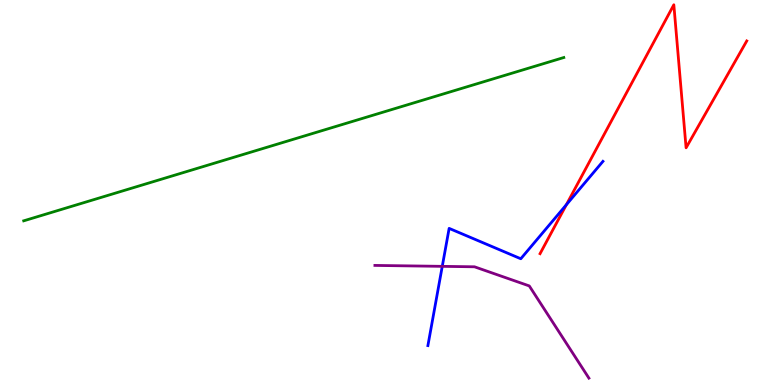[{'lines': ['blue', 'red'], 'intersections': [{'x': 7.31, 'y': 4.68}]}, {'lines': ['green', 'red'], 'intersections': []}, {'lines': ['purple', 'red'], 'intersections': []}, {'lines': ['blue', 'green'], 'intersections': []}, {'lines': ['blue', 'purple'], 'intersections': [{'x': 5.71, 'y': 3.08}]}, {'lines': ['green', 'purple'], 'intersections': []}]